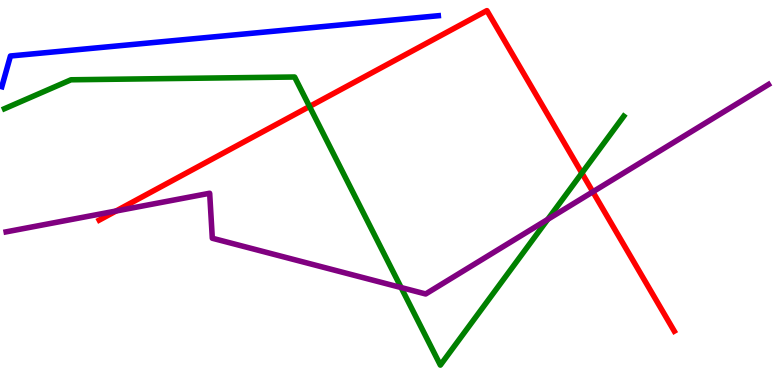[{'lines': ['blue', 'red'], 'intersections': []}, {'lines': ['green', 'red'], 'intersections': [{'x': 3.99, 'y': 7.23}, {'x': 7.51, 'y': 5.51}]}, {'lines': ['purple', 'red'], 'intersections': [{'x': 1.5, 'y': 4.52}, {'x': 7.65, 'y': 5.02}]}, {'lines': ['blue', 'green'], 'intersections': []}, {'lines': ['blue', 'purple'], 'intersections': []}, {'lines': ['green', 'purple'], 'intersections': [{'x': 5.18, 'y': 2.53}, {'x': 7.07, 'y': 4.3}]}]